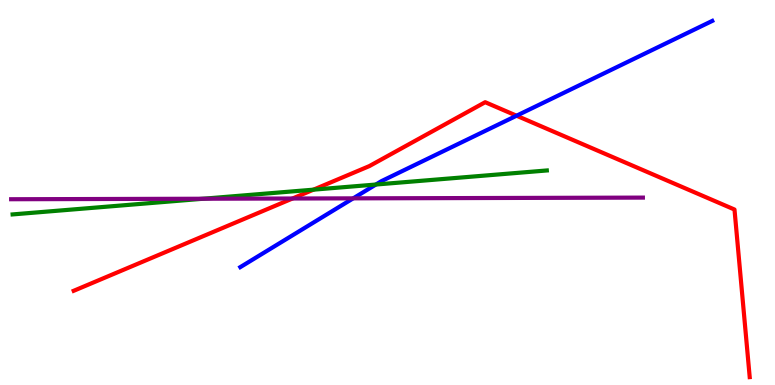[{'lines': ['blue', 'red'], 'intersections': [{'x': 6.67, 'y': 6.99}]}, {'lines': ['green', 'red'], 'intersections': [{'x': 4.04, 'y': 5.07}]}, {'lines': ['purple', 'red'], 'intersections': [{'x': 3.77, 'y': 4.84}]}, {'lines': ['blue', 'green'], 'intersections': [{'x': 4.85, 'y': 5.21}]}, {'lines': ['blue', 'purple'], 'intersections': [{'x': 4.56, 'y': 4.85}]}, {'lines': ['green', 'purple'], 'intersections': [{'x': 2.62, 'y': 4.84}]}]